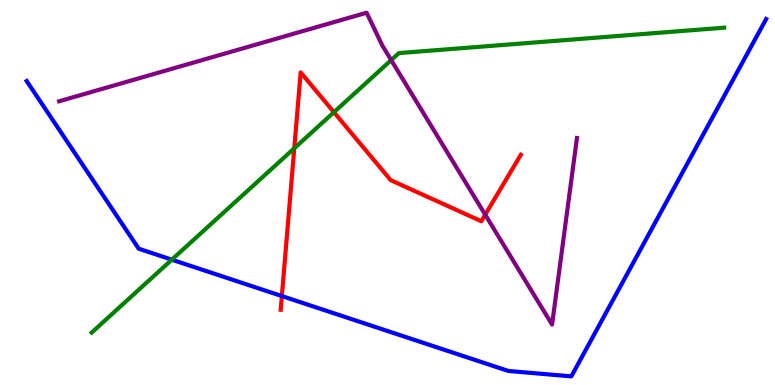[{'lines': ['blue', 'red'], 'intersections': [{'x': 3.64, 'y': 2.31}]}, {'lines': ['green', 'red'], 'intersections': [{'x': 3.8, 'y': 6.15}, {'x': 4.31, 'y': 7.09}]}, {'lines': ['purple', 'red'], 'intersections': [{'x': 6.26, 'y': 4.42}]}, {'lines': ['blue', 'green'], 'intersections': [{'x': 2.22, 'y': 3.26}]}, {'lines': ['blue', 'purple'], 'intersections': []}, {'lines': ['green', 'purple'], 'intersections': [{'x': 5.05, 'y': 8.44}]}]